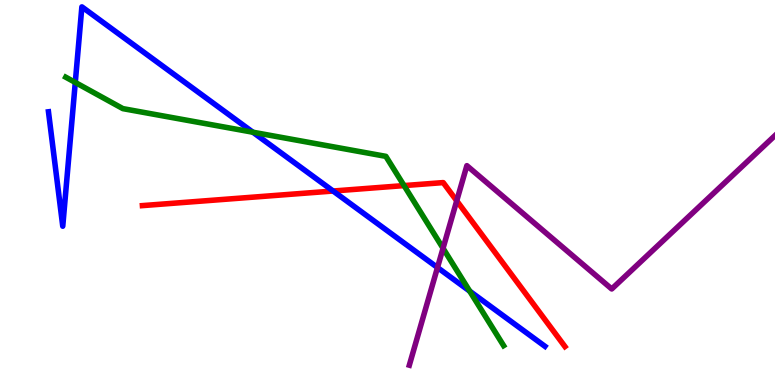[{'lines': ['blue', 'red'], 'intersections': [{'x': 4.3, 'y': 5.04}]}, {'lines': ['green', 'red'], 'intersections': [{'x': 5.21, 'y': 5.18}]}, {'lines': ['purple', 'red'], 'intersections': [{'x': 5.89, 'y': 4.78}]}, {'lines': ['blue', 'green'], 'intersections': [{'x': 0.971, 'y': 7.86}, {'x': 3.26, 'y': 6.57}, {'x': 6.06, 'y': 2.44}]}, {'lines': ['blue', 'purple'], 'intersections': [{'x': 5.65, 'y': 3.05}]}, {'lines': ['green', 'purple'], 'intersections': [{'x': 5.72, 'y': 3.55}]}]